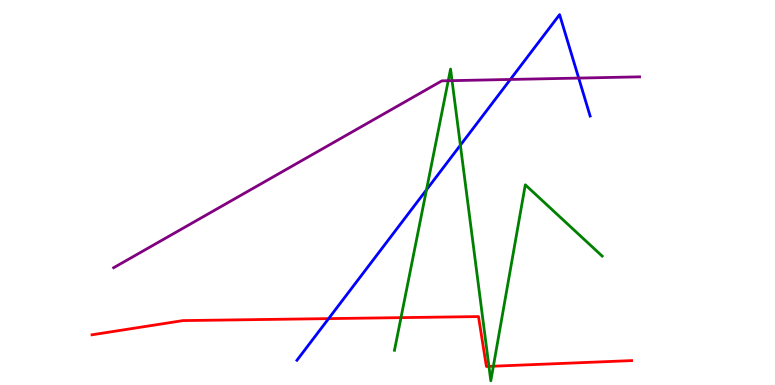[{'lines': ['blue', 'red'], 'intersections': [{'x': 4.24, 'y': 1.72}]}, {'lines': ['green', 'red'], 'intersections': [{'x': 5.17, 'y': 1.75}, {'x': 6.31, 'y': 0.483}, {'x': 6.37, 'y': 0.488}]}, {'lines': ['purple', 'red'], 'intersections': []}, {'lines': ['blue', 'green'], 'intersections': [{'x': 5.5, 'y': 5.07}, {'x': 5.94, 'y': 6.23}]}, {'lines': ['blue', 'purple'], 'intersections': [{'x': 6.59, 'y': 7.94}, {'x': 7.47, 'y': 7.97}]}, {'lines': ['green', 'purple'], 'intersections': [{'x': 5.78, 'y': 7.9}, {'x': 5.83, 'y': 7.91}]}]